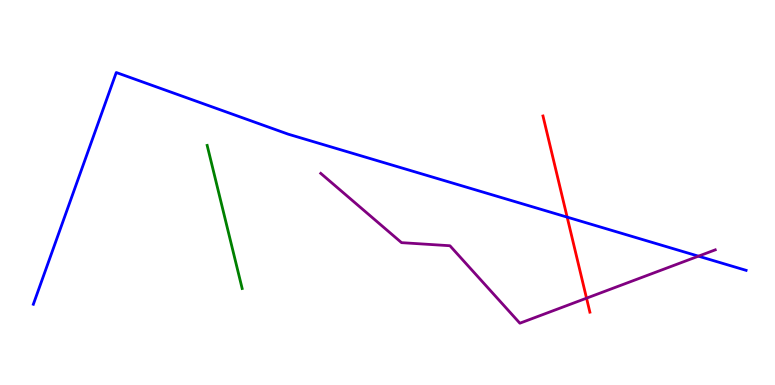[{'lines': ['blue', 'red'], 'intersections': [{'x': 7.32, 'y': 4.36}]}, {'lines': ['green', 'red'], 'intersections': []}, {'lines': ['purple', 'red'], 'intersections': [{'x': 7.57, 'y': 2.26}]}, {'lines': ['blue', 'green'], 'intersections': []}, {'lines': ['blue', 'purple'], 'intersections': [{'x': 9.01, 'y': 3.35}]}, {'lines': ['green', 'purple'], 'intersections': []}]